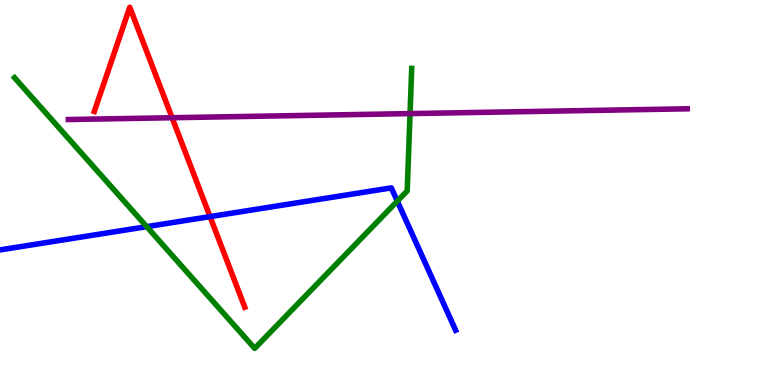[{'lines': ['blue', 'red'], 'intersections': [{'x': 2.71, 'y': 4.37}]}, {'lines': ['green', 'red'], 'intersections': []}, {'lines': ['purple', 'red'], 'intersections': [{'x': 2.22, 'y': 6.94}]}, {'lines': ['blue', 'green'], 'intersections': [{'x': 1.89, 'y': 4.11}, {'x': 5.13, 'y': 4.78}]}, {'lines': ['blue', 'purple'], 'intersections': []}, {'lines': ['green', 'purple'], 'intersections': [{'x': 5.29, 'y': 7.05}]}]